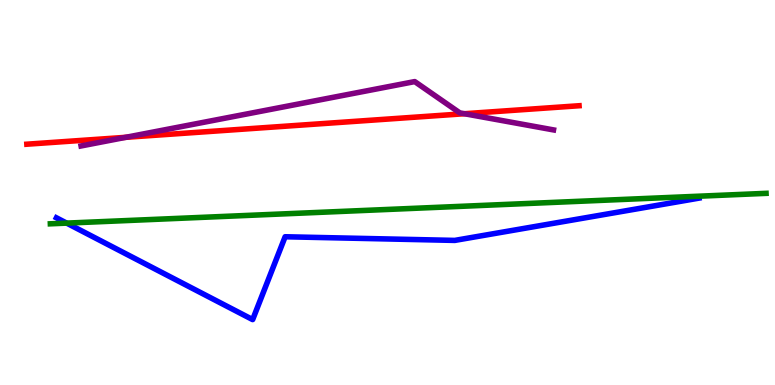[{'lines': ['blue', 'red'], 'intersections': []}, {'lines': ['green', 'red'], 'intersections': []}, {'lines': ['purple', 'red'], 'intersections': [{'x': 1.62, 'y': 6.43}, {'x': 5.99, 'y': 7.05}]}, {'lines': ['blue', 'green'], 'intersections': [{'x': 0.86, 'y': 4.2}]}, {'lines': ['blue', 'purple'], 'intersections': []}, {'lines': ['green', 'purple'], 'intersections': []}]